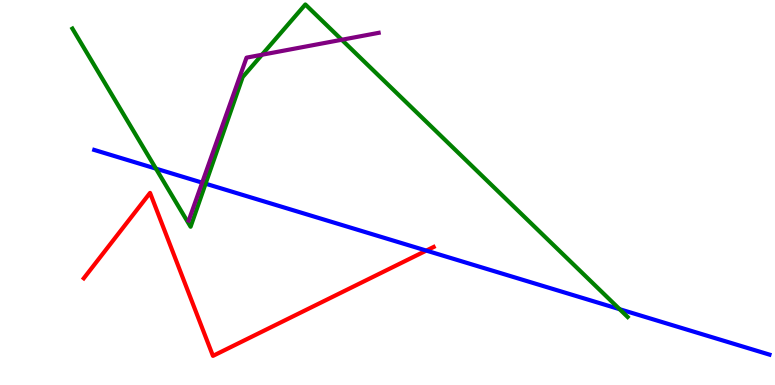[{'lines': ['blue', 'red'], 'intersections': [{'x': 5.5, 'y': 3.49}]}, {'lines': ['green', 'red'], 'intersections': []}, {'lines': ['purple', 'red'], 'intersections': []}, {'lines': ['blue', 'green'], 'intersections': [{'x': 2.01, 'y': 5.62}, {'x': 2.65, 'y': 5.23}, {'x': 8.0, 'y': 1.97}]}, {'lines': ['blue', 'purple'], 'intersections': [{'x': 2.61, 'y': 5.26}]}, {'lines': ['green', 'purple'], 'intersections': [{'x': 3.38, 'y': 8.58}, {'x': 4.41, 'y': 8.97}]}]